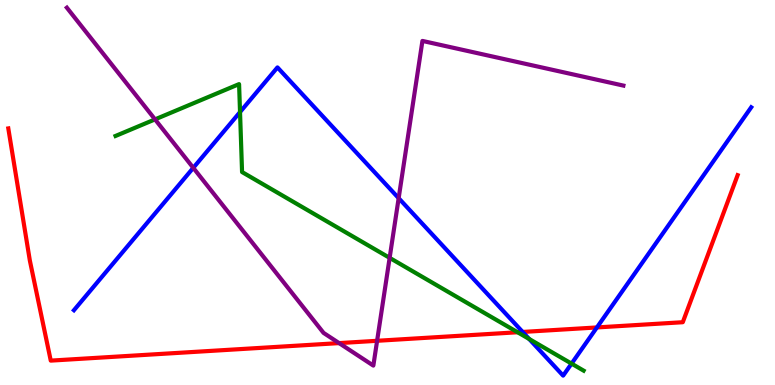[{'lines': ['blue', 'red'], 'intersections': [{'x': 6.74, 'y': 1.38}, {'x': 7.7, 'y': 1.5}]}, {'lines': ['green', 'red'], 'intersections': [{'x': 6.68, 'y': 1.37}]}, {'lines': ['purple', 'red'], 'intersections': [{'x': 4.38, 'y': 1.09}, {'x': 4.87, 'y': 1.15}]}, {'lines': ['blue', 'green'], 'intersections': [{'x': 3.1, 'y': 7.09}, {'x': 6.83, 'y': 1.2}, {'x': 7.37, 'y': 0.555}]}, {'lines': ['blue', 'purple'], 'intersections': [{'x': 2.49, 'y': 5.64}, {'x': 5.14, 'y': 4.85}]}, {'lines': ['green', 'purple'], 'intersections': [{'x': 2.0, 'y': 6.9}, {'x': 5.03, 'y': 3.3}]}]